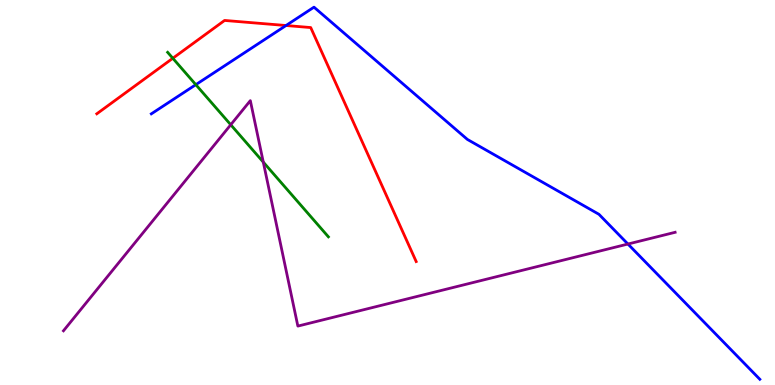[{'lines': ['blue', 'red'], 'intersections': [{'x': 3.69, 'y': 9.34}]}, {'lines': ['green', 'red'], 'intersections': [{'x': 2.23, 'y': 8.49}]}, {'lines': ['purple', 'red'], 'intersections': []}, {'lines': ['blue', 'green'], 'intersections': [{'x': 2.53, 'y': 7.8}]}, {'lines': ['blue', 'purple'], 'intersections': [{'x': 8.1, 'y': 3.66}]}, {'lines': ['green', 'purple'], 'intersections': [{'x': 2.98, 'y': 6.76}, {'x': 3.4, 'y': 5.79}]}]